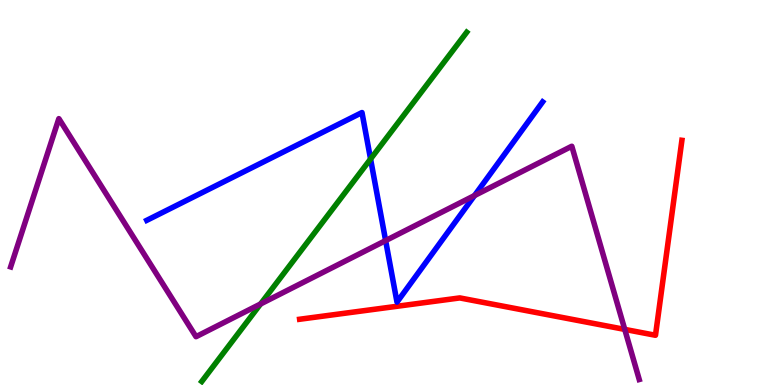[{'lines': ['blue', 'red'], 'intersections': []}, {'lines': ['green', 'red'], 'intersections': []}, {'lines': ['purple', 'red'], 'intersections': [{'x': 8.06, 'y': 1.44}]}, {'lines': ['blue', 'green'], 'intersections': [{'x': 4.78, 'y': 5.87}]}, {'lines': ['blue', 'purple'], 'intersections': [{'x': 4.98, 'y': 3.75}, {'x': 6.12, 'y': 4.92}]}, {'lines': ['green', 'purple'], 'intersections': [{'x': 3.36, 'y': 2.11}]}]